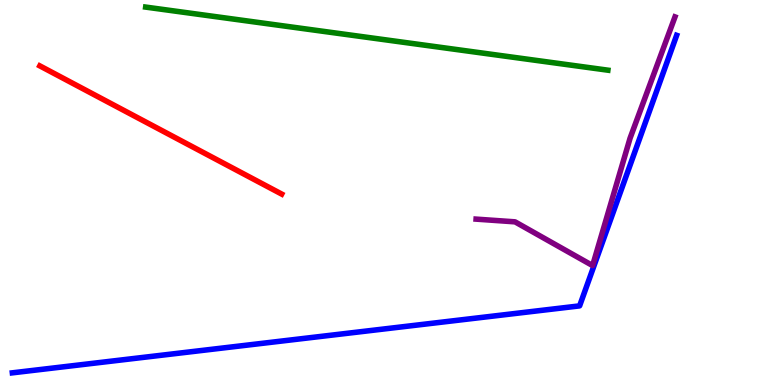[{'lines': ['blue', 'red'], 'intersections': []}, {'lines': ['green', 'red'], 'intersections': []}, {'lines': ['purple', 'red'], 'intersections': []}, {'lines': ['blue', 'green'], 'intersections': []}, {'lines': ['blue', 'purple'], 'intersections': []}, {'lines': ['green', 'purple'], 'intersections': []}]